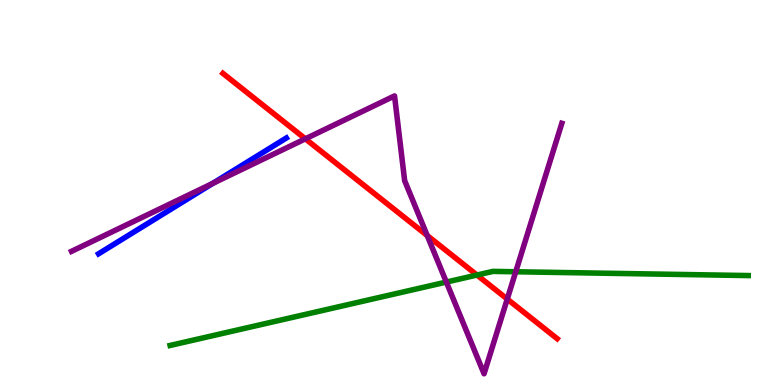[{'lines': ['blue', 'red'], 'intersections': []}, {'lines': ['green', 'red'], 'intersections': [{'x': 6.15, 'y': 2.86}]}, {'lines': ['purple', 'red'], 'intersections': [{'x': 3.94, 'y': 6.39}, {'x': 5.51, 'y': 3.88}, {'x': 6.55, 'y': 2.23}]}, {'lines': ['blue', 'green'], 'intersections': []}, {'lines': ['blue', 'purple'], 'intersections': [{'x': 2.74, 'y': 5.24}]}, {'lines': ['green', 'purple'], 'intersections': [{'x': 5.76, 'y': 2.67}, {'x': 6.65, 'y': 2.94}]}]